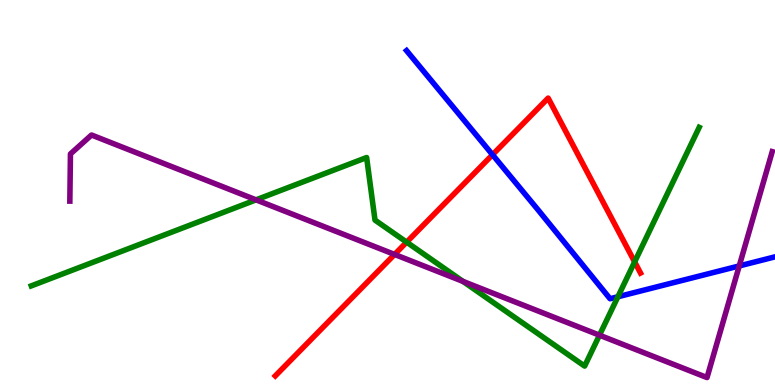[{'lines': ['blue', 'red'], 'intersections': [{'x': 6.36, 'y': 5.98}]}, {'lines': ['green', 'red'], 'intersections': [{'x': 5.25, 'y': 3.71}, {'x': 8.19, 'y': 3.2}]}, {'lines': ['purple', 'red'], 'intersections': [{'x': 5.09, 'y': 3.39}]}, {'lines': ['blue', 'green'], 'intersections': [{'x': 7.97, 'y': 2.29}]}, {'lines': ['blue', 'purple'], 'intersections': [{'x': 9.54, 'y': 3.09}]}, {'lines': ['green', 'purple'], 'intersections': [{'x': 3.3, 'y': 4.81}, {'x': 5.97, 'y': 2.69}, {'x': 7.74, 'y': 1.29}]}]